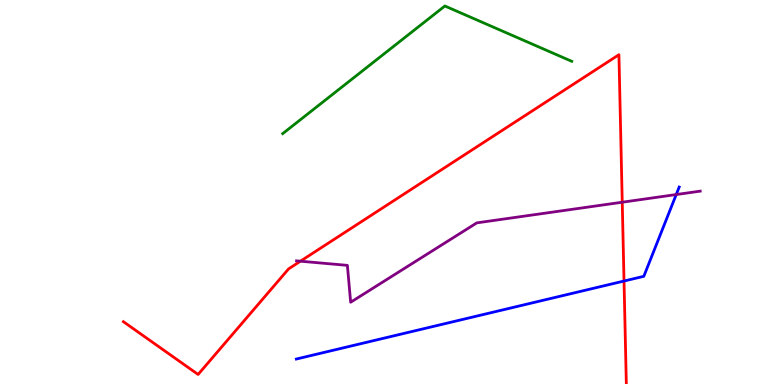[{'lines': ['blue', 'red'], 'intersections': [{'x': 8.05, 'y': 2.7}]}, {'lines': ['green', 'red'], 'intersections': []}, {'lines': ['purple', 'red'], 'intersections': [{'x': 3.88, 'y': 3.22}, {'x': 8.03, 'y': 4.75}]}, {'lines': ['blue', 'green'], 'intersections': []}, {'lines': ['blue', 'purple'], 'intersections': [{'x': 8.73, 'y': 4.95}]}, {'lines': ['green', 'purple'], 'intersections': []}]